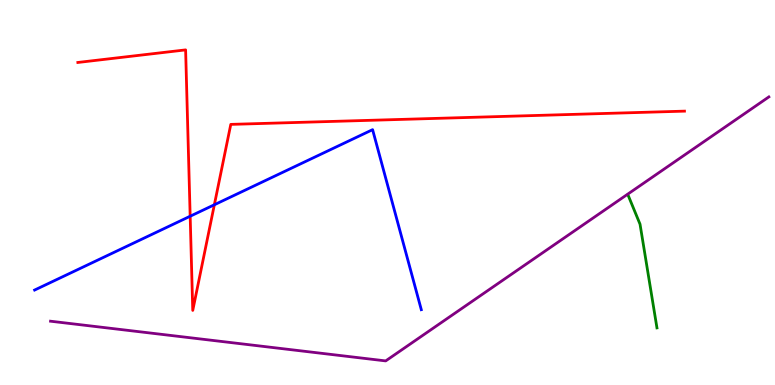[{'lines': ['blue', 'red'], 'intersections': [{'x': 2.45, 'y': 4.38}, {'x': 2.77, 'y': 4.68}]}, {'lines': ['green', 'red'], 'intersections': []}, {'lines': ['purple', 'red'], 'intersections': []}, {'lines': ['blue', 'green'], 'intersections': []}, {'lines': ['blue', 'purple'], 'intersections': []}, {'lines': ['green', 'purple'], 'intersections': []}]